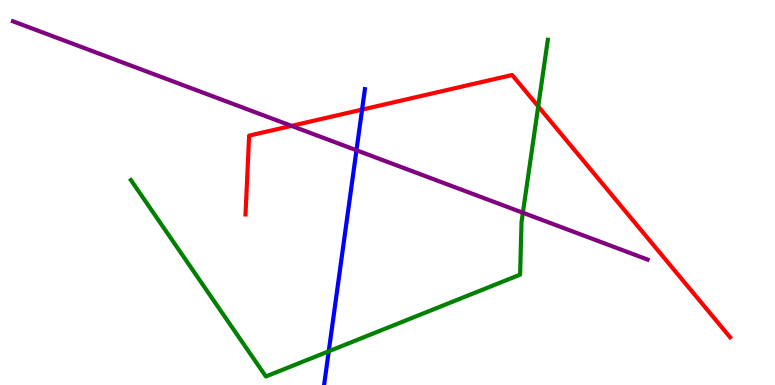[{'lines': ['blue', 'red'], 'intersections': [{'x': 4.67, 'y': 7.15}]}, {'lines': ['green', 'red'], 'intersections': [{'x': 6.94, 'y': 7.24}]}, {'lines': ['purple', 'red'], 'intersections': [{'x': 3.76, 'y': 6.73}]}, {'lines': ['blue', 'green'], 'intersections': [{'x': 4.24, 'y': 0.876}]}, {'lines': ['blue', 'purple'], 'intersections': [{'x': 4.6, 'y': 6.1}]}, {'lines': ['green', 'purple'], 'intersections': [{'x': 6.75, 'y': 4.47}]}]